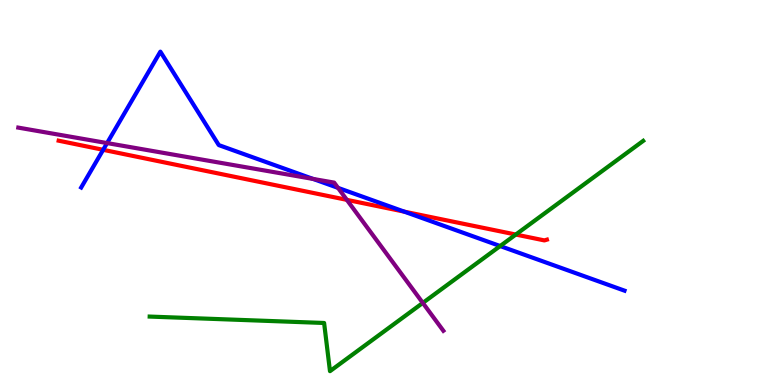[{'lines': ['blue', 'red'], 'intersections': [{'x': 1.33, 'y': 6.11}, {'x': 5.22, 'y': 4.5}]}, {'lines': ['green', 'red'], 'intersections': [{'x': 6.66, 'y': 3.91}]}, {'lines': ['purple', 'red'], 'intersections': [{'x': 4.48, 'y': 4.81}]}, {'lines': ['blue', 'green'], 'intersections': [{'x': 6.45, 'y': 3.61}]}, {'lines': ['blue', 'purple'], 'intersections': [{'x': 1.38, 'y': 6.28}, {'x': 4.04, 'y': 5.35}, {'x': 4.36, 'y': 5.12}]}, {'lines': ['green', 'purple'], 'intersections': [{'x': 5.46, 'y': 2.13}]}]